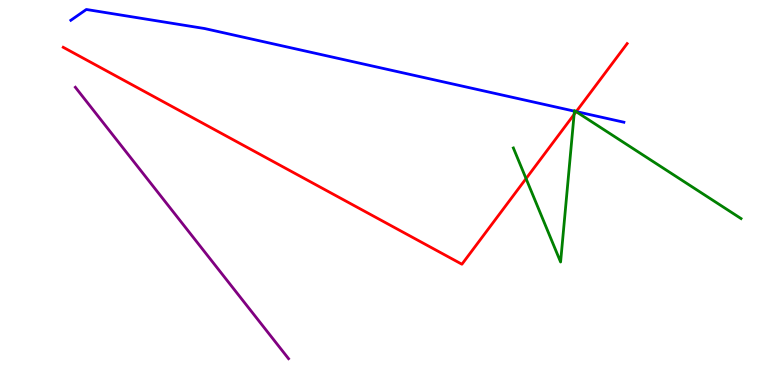[{'lines': ['blue', 'red'], 'intersections': [{'x': 7.44, 'y': 7.1}]}, {'lines': ['green', 'red'], 'intersections': [{'x': 6.79, 'y': 5.36}, {'x': 7.41, 'y': 7.03}, {'x': 7.43, 'y': 7.1}]}, {'lines': ['purple', 'red'], 'intersections': []}, {'lines': ['blue', 'green'], 'intersections': [{'x': 7.41, 'y': 7.11}, {'x': 7.43, 'y': 7.1}]}, {'lines': ['blue', 'purple'], 'intersections': []}, {'lines': ['green', 'purple'], 'intersections': []}]